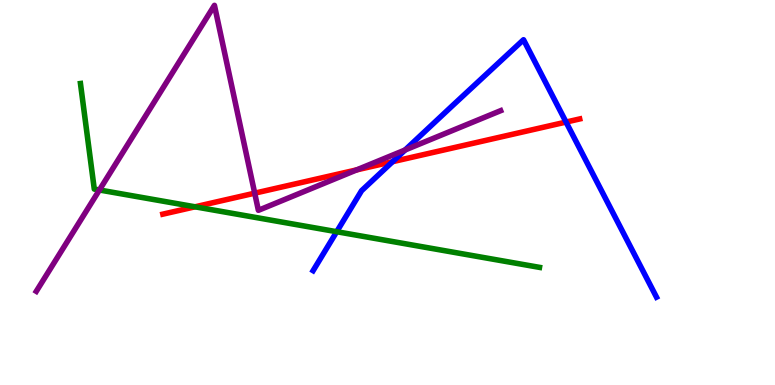[{'lines': ['blue', 'red'], 'intersections': [{'x': 5.07, 'y': 5.8}, {'x': 7.3, 'y': 6.83}]}, {'lines': ['green', 'red'], 'intersections': [{'x': 2.52, 'y': 4.63}]}, {'lines': ['purple', 'red'], 'intersections': [{'x': 3.29, 'y': 4.98}, {'x': 4.6, 'y': 5.59}]}, {'lines': ['blue', 'green'], 'intersections': [{'x': 4.34, 'y': 3.98}]}, {'lines': ['blue', 'purple'], 'intersections': [{'x': 5.23, 'y': 6.1}]}, {'lines': ['green', 'purple'], 'intersections': [{'x': 1.28, 'y': 5.07}]}]